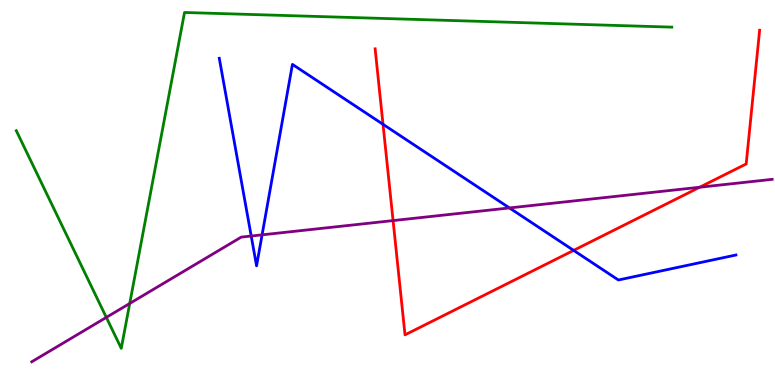[{'lines': ['blue', 'red'], 'intersections': [{'x': 4.94, 'y': 6.77}, {'x': 7.4, 'y': 3.5}]}, {'lines': ['green', 'red'], 'intersections': []}, {'lines': ['purple', 'red'], 'intersections': [{'x': 5.07, 'y': 4.27}, {'x': 9.03, 'y': 5.14}]}, {'lines': ['blue', 'green'], 'intersections': []}, {'lines': ['blue', 'purple'], 'intersections': [{'x': 3.24, 'y': 3.87}, {'x': 3.38, 'y': 3.9}, {'x': 6.57, 'y': 4.6}]}, {'lines': ['green', 'purple'], 'intersections': [{'x': 1.37, 'y': 1.76}, {'x': 1.67, 'y': 2.12}]}]